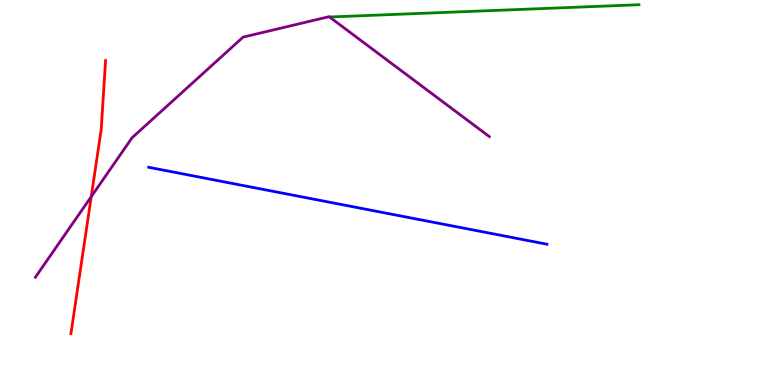[{'lines': ['blue', 'red'], 'intersections': []}, {'lines': ['green', 'red'], 'intersections': []}, {'lines': ['purple', 'red'], 'intersections': [{'x': 1.18, 'y': 4.89}]}, {'lines': ['blue', 'green'], 'intersections': []}, {'lines': ['blue', 'purple'], 'intersections': []}, {'lines': ['green', 'purple'], 'intersections': []}]